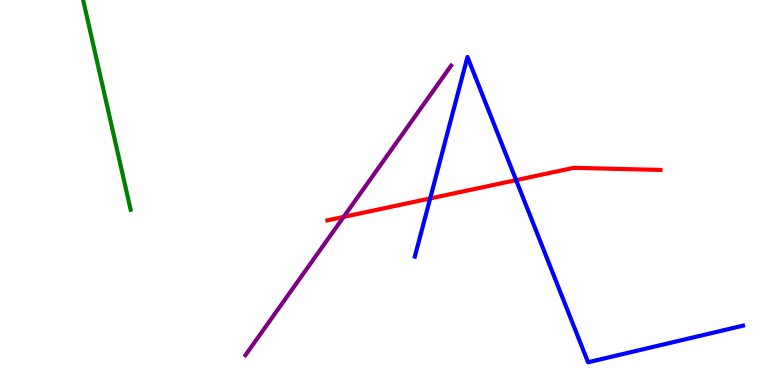[{'lines': ['blue', 'red'], 'intersections': [{'x': 5.55, 'y': 4.85}, {'x': 6.66, 'y': 5.32}]}, {'lines': ['green', 'red'], 'intersections': []}, {'lines': ['purple', 'red'], 'intersections': [{'x': 4.43, 'y': 4.37}]}, {'lines': ['blue', 'green'], 'intersections': []}, {'lines': ['blue', 'purple'], 'intersections': []}, {'lines': ['green', 'purple'], 'intersections': []}]